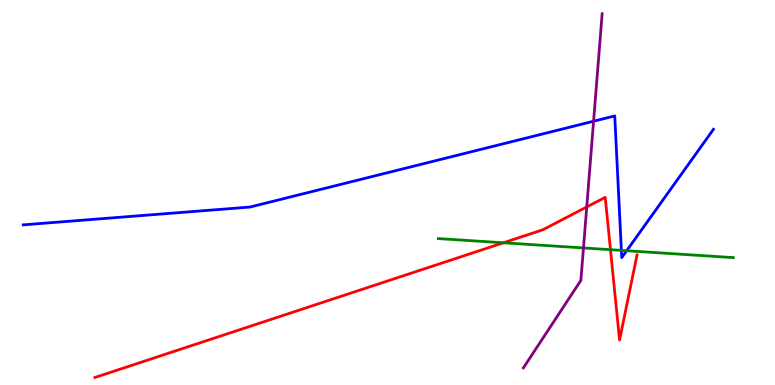[{'lines': ['blue', 'red'], 'intersections': []}, {'lines': ['green', 'red'], 'intersections': [{'x': 6.5, 'y': 3.69}, {'x': 7.88, 'y': 3.51}]}, {'lines': ['purple', 'red'], 'intersections': [{'x': 7.57, 'y': 4.62}]}, {'lines': ['blue', 'green'], 'intersections': [{'x': 8.02, 'y': 3.5}, {'x': 8.09, 'y': 3.49}]}, {'lines': ['blue', 'purple'], 'intersections': [{'x': 7.66, 'y': 6.85}]}, {'lines': ['green', 'purple'], 'intersections': [{'x': 7.53, 'y': 3.56}]}]